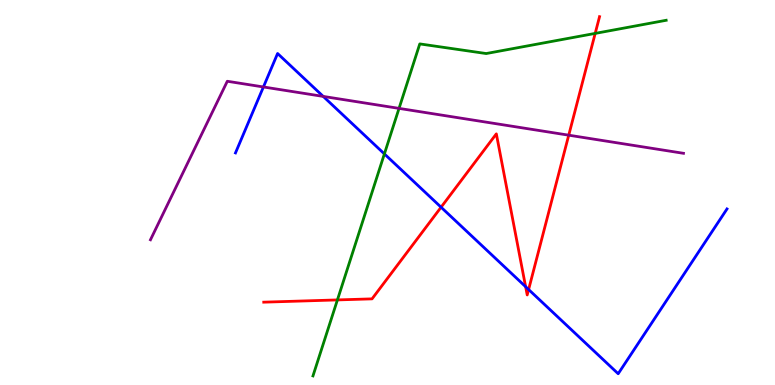[{'lines': ['blue', 'red'], 'intersections': [{'x': 5.69, 'y': 4.62}, {'x': 6.78, 'y': 2.55}, {'x': 6.82, 'y': 2.48}]}, {'lines': ['green', 'red'], 'intersections': [{'x': 4.35, 'y': 2.21}, {'x': 7.68, 'y': 9.13}]}, {'lines': ['purple', 'red'], 'intersections': [{'x': 7.34, 'y': 6.49}]}, {'lines': ['blue', 'green'], 'intersections': [{'x': 4.96, 'y': 6.0}]}, {'lines': ['blue', 'purple'], 'intersections': [{'x': 3.4, 'y': 7.74}, {'x': 4.17, 'y': 7.5}]}, {'lines': ['green', 'purple'], 'intersections': [{'x': 5.15, 'y': 7.18}]}]